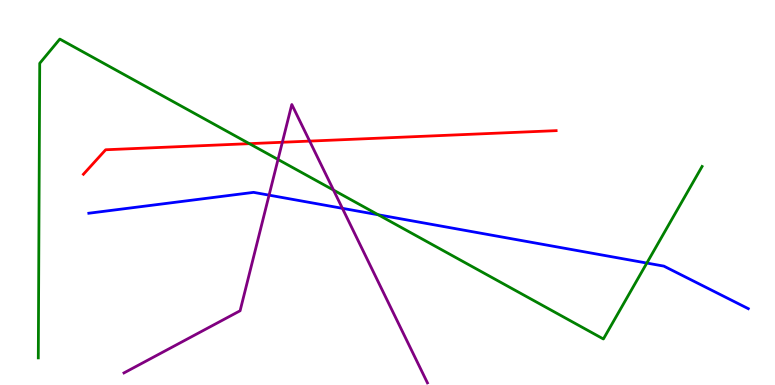[{'lines': ['blue', 'red'], 'intersections': []}, {'lines': ['green', 'red'], 'intersections': [{'x': 3.22, 'y': 6.27}]}, {'lines': ['purple', 'red'], 'intersections': [{'x': 3.64, 'y': 6.3}, {'x': 4.0, 'y': 6.33}]}, {'lines': ['blue', 'green'], 'intersections': [{'x': 4.88, 'y': 4.42}, {'x': 8.35, 'y': 3.17}]}, {'lines': ['blue', 'purple'], 'intersections': [{'x': 3.47, 'y': 4.93}, {'x': 4.42, 'y': 4.59}]}, {'lines': ['green', 'purple'], 'intersections': [{'x': 3.59, 'y': 5.86}, {'x': 4.3, 'y': 5.06}]}]